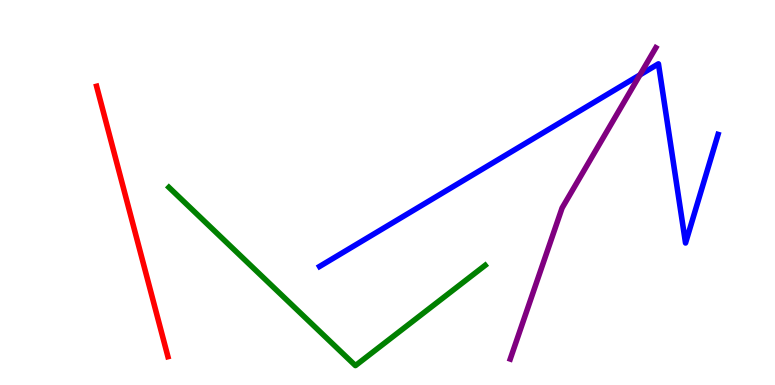[{'lines': ['blue', 'red'], 'intersections': []}, {'lines': ['green', 'red'], 'intersections': []}, {'lines': ['purple', 'red'], 'intersections': []}, {'lines': ['blue', 'green'], 'intersections': []}, {'lines': ['blue', 'purple'], 'intersections': [{'x': 8.26, 'y': 8.05}]}, {'lines': ['green', 'purple'], 'intersections': []}]